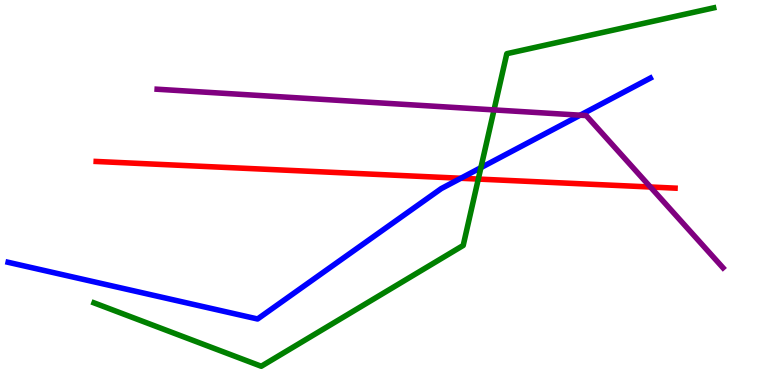[{'lines': ['blue', 'red'], 'intersections': [{'x': 5.95, 'y': 5.37}]}, {'lines': ['green', 'red'], 'intersections': [{'x': 6.17, 'y': 5.35}]}, {'lines': ['purple', 'red'], 'intersections': [{'x': 8.39, 'y': 5.14}]}, {'lines': ['blue', 'green'], 'intersections': [{'x': 6.21, 'y': 5.65}]}, {'lines': ['blue', 'purple'], 'intersections': [{'x': 7.49, 'y': 7.01}]}, {'lines': ['green', 'purple'], 'intersections': [{'x': 6.37, 'y': 7.15}]}]